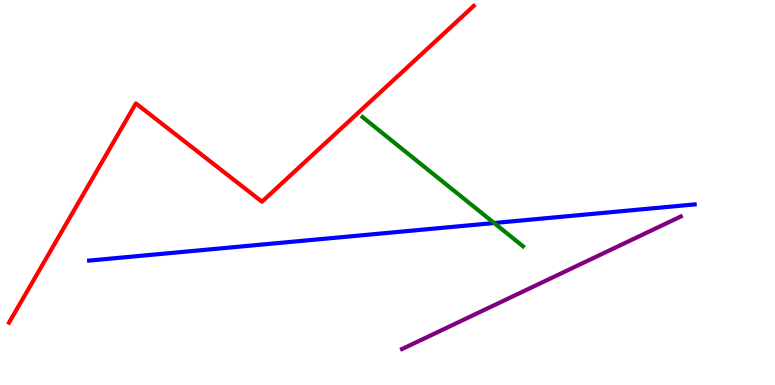[{'lines': ['blue', 'red'], 'intersections': []}, {'lines': ['green', 'red'], 'intersections': []}, {'lines': ['purple', 'red'], 'intersections': []}, {'lines': ['blue', 'green'], 'intersections': [{'x': 6.38, 'y': 4.21}]}, {'lines': ['blue', 'purple'], 'intersections': []}, {'lines': ['green', 'purple'], 'intersections': []}]